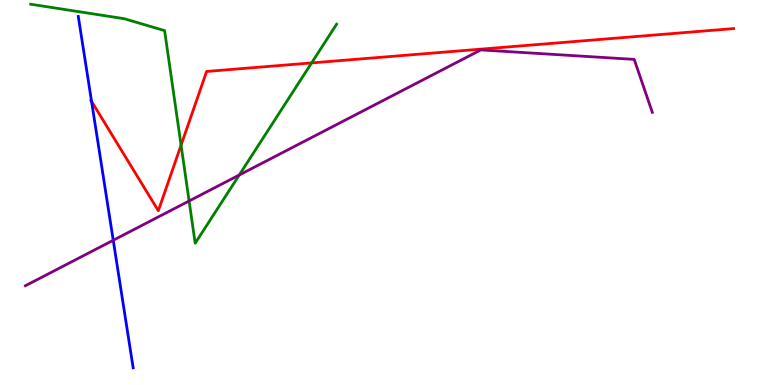[{'lines': ['blue', 'red'], 'intersections': [{'x': 1.18, 'y': 7.37}]}, {'lines': ['green', 'red'], 'intersections': [{'x': 2.34, 'y': 6.23}, {'x': 4.02, 'y': 8.37}]}, {'lines': ['purple', 'red'], 'intersections': []}, {'lines': ['blue', 'green'], 'intersections': []}, {'lines': ['blue', 'purple'], 'intersections': [{'x': 1.46, 'y': 3.76}]}, {'lines': ['green', 'purple'], 'intersections': [{'x': 2.44, 'y': 4.78}, {'x': 3.09, 'y': 5.45}]}]